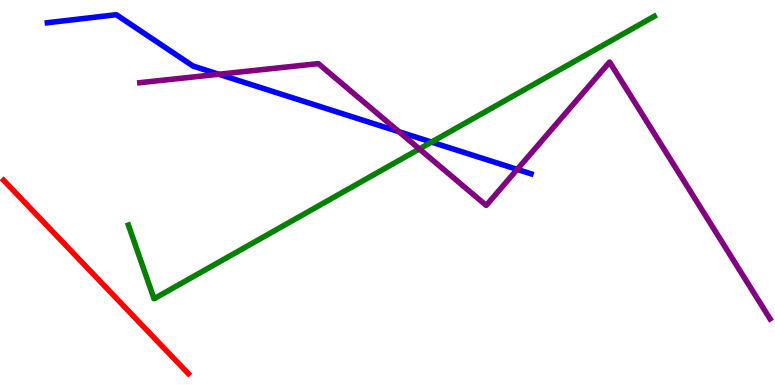[{'lines': ['blue', 'red'], 'intersections': []}, {'lines': ['green', 'red'], 'intersections': []}, {'lines': ['purple', 'red'], 'intersections': []}, {'lines': ['blue', 'green'], 'intersections': [{'x': 5.57, 'y': 6.31}]}, {'lines': ['blue', 'purple'], 'intersections': [{'x': 2.82, 'y': 8.07}, {'x': 5.15, 'y': 6.58}, {'x': 6.67, 'y': 5.6}]}, {'lines': ['green', 'purple'], 'intersections': [{'x': 5.41, 'y': 6.13}]}]